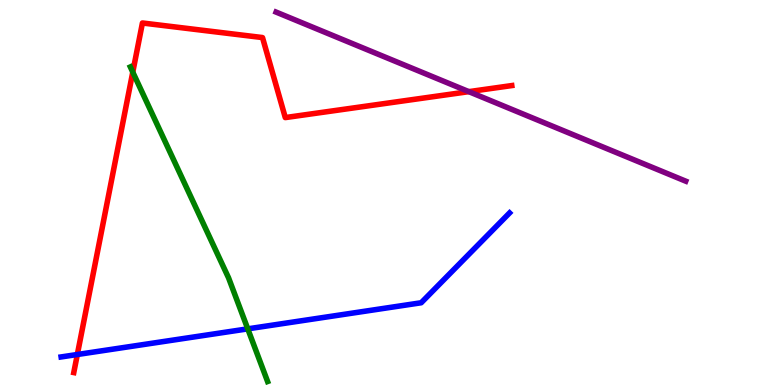[{'lines': ['blue', 'red'], 'intersections': [{'x': 0.998, 'y': 0.792}]}, {'lines': ['green', 'red'], 'intersections': [{'x': 1.71, 'y': 8.13}]}, {'lines': ['purple', 'red'], 'intersections': [{'x': 6.05, 'y': 7.62}]}, {'lines': ['blue', 'green'], 'intersections': [{'x': 3.2, 'y': 1.46}]}, {'lines': ['blue', 'purple'], 'intersections': []}, {'lines': ['green', 'purple'], 'intersections': []}]